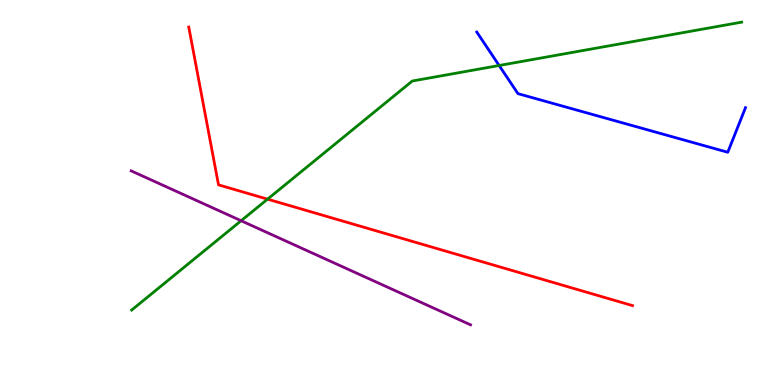[{'lines': ['blue', 'red'], 'intersections': []}, {'lines': ['green', 'red'], 'intersections': [{'x': 3.45, 'y': 4.83}]}, {'lines': ['purple', 'red'], 'intersections': []}, {'lines': ['blue', 'green'], 'intersections': [{'x': 6.44, 'y': 8.3}]}, {'lines': ['blue', 'purple'], 'intersections': []}, {'lines': ['green', 'purple'], 'intersections': [{'x': 3.11, 'y': 4.27}]}]